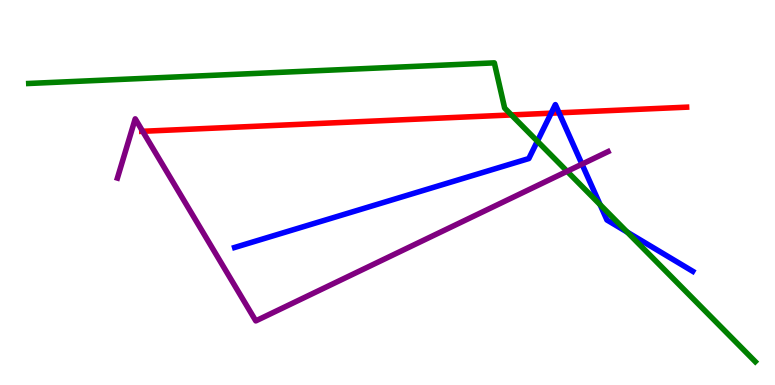[{'lines': ['blue', 'red'], 'intersections': [{'x': 7.11, 'y': 7.06}, {'x': 7.21, 'y': 7.07}]}, {'lines': ['green', 'red'], 'intersections': [{'x': 6.6, 'y': 7.01}]}, {'lines': ['purple', 'red'], 'intersections': [{'x': 1.84, 'y': 6.59}]}, {'lines': ['blue', 'green'], 'intersections': [{'x': 6.93, 'y': 6.33}, {'x': 7.74, 'y': 4.68}, {'x': 8.09, 'y': 3.97}]}, {'lines': ['blue', 'purple'], 'intersections': [{'x': 7.51, 'y': 5.74}]}, {'lines': ['green', 'purple'], 'intersections': [{'x': 7.32, 'y': 5.55}]}]